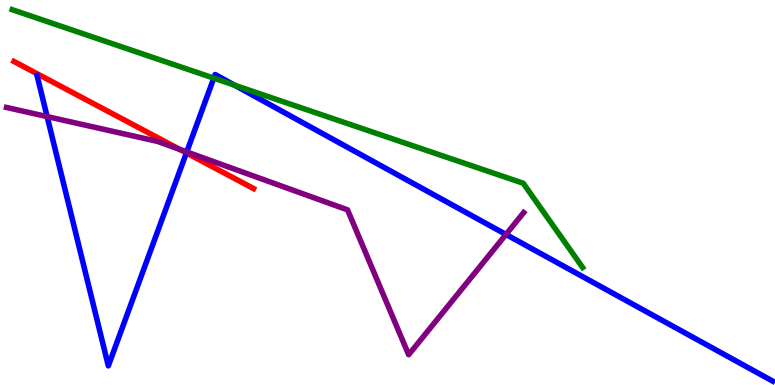[{'lines': ['blue', 'red'], 'intersections': [{'x': 2.41, 'y': 6.03}]}, {'lines': ['green', 'red'], 'intersections': []}, {'lines': ['purple', 'red'], 'intersections': [{'x': 2.32, 'y': 6.12}]}, {'lines': ['blue', 'green'], 'intersections': [{'x': 2.76, 'y': 7.97}, {'x': 3.03, 'y': 7.79}]}, {'lines': ['blue', 'purple'], 'intersections': [{'x': 0.608, 'y': 6.97}, {'x': 2.41, 'y': 6.05}, {'x': 6.53, 'y': 3.91}]}, {'lines': ['green', 'purple'], 'intersections': []}]